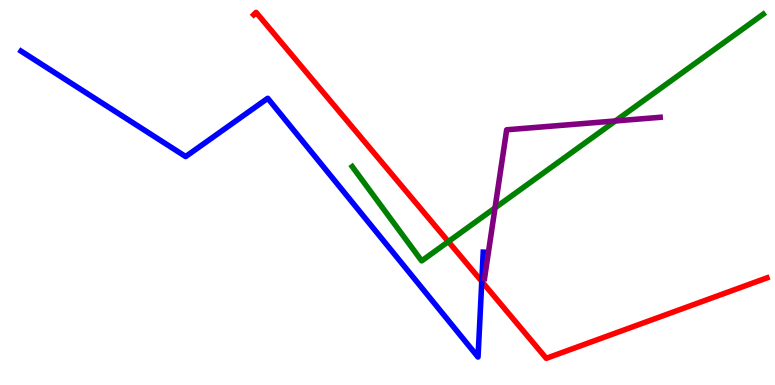[{'lines': ['blue', 'red'], 'intersections': [{'x': 6.22, 'y': 2.69}]}, {'lines': ['green', 'red'], 'intersections': [{'x': 5.79, 'y': 3.72}]}, {'lines': ['purple', 'red'], 'intersections': []}, {'lines': ['blue', 'green'], 'intersections': []}, {'lines': ['blue', 'purple'], 'intersections': []}, {'lines': ['green', 'purple'], 'intersections': [{'x': 6.39, 'y': 4.6}, {'x': 7.94, 'y': 6.86}]}]